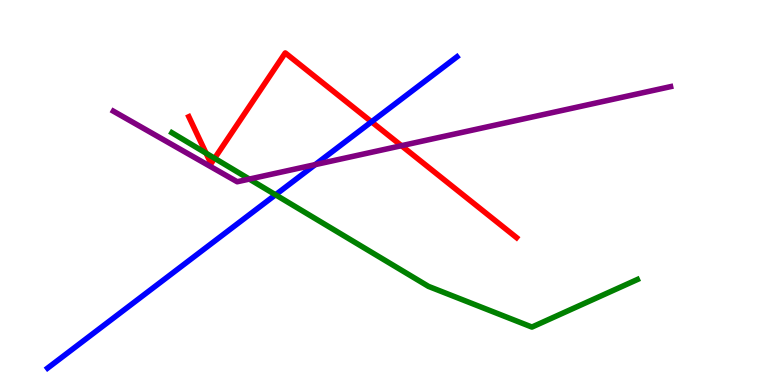[{'lines': ['blue', 'red'], 'intersections': [{'x': 4.79, 'y': 6.84}]}, {'lines': ['green', 'red'], 'intersections': [{'x': 2.66, 'y': 6.02}, {'x': 2.77, 'y': 5.89}]}, {'lines': ['purple', 'red'], 'intersections': [{'x': 5.18, 'y': 6.22}]}, {'lines': ['blue', 'green'], 'intersections': [{'x': 3.56, 'y': 4.94}]}, {'lines': ['blue', 'purple'], 'intersections': [{'x': 4.07, 'y': 5.72}]}, {'lines': ['green', 'purple'], 'intersections': [{'x': 3.22, 'y': 5.35}]}]